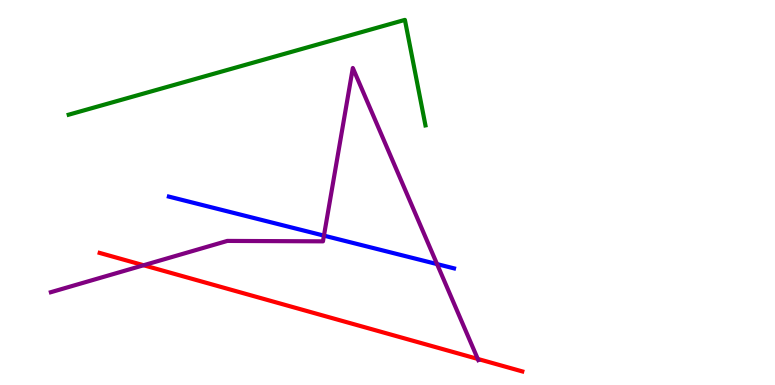[{'lines': ['blue', 'red'], 'intersections': []}, {'lines': ['green', 'red'], 'intersections': []}, {'lines': ['purple', 'red'], 'intersections': [{'x': 1.85, 'y': 3.11}, {'x': 6.17, 'y': 0.677}]}, {'lines': ['blue', 'green'], 'intersections': []}, {'lines': ['blue', 'purple'], 'intersections': [{'x': 4.18, 'y': 3.88}, {'x': 5.64, 'y': 3.14}]}, {'lines': ['green', 'purple'], 'intersections': []}]